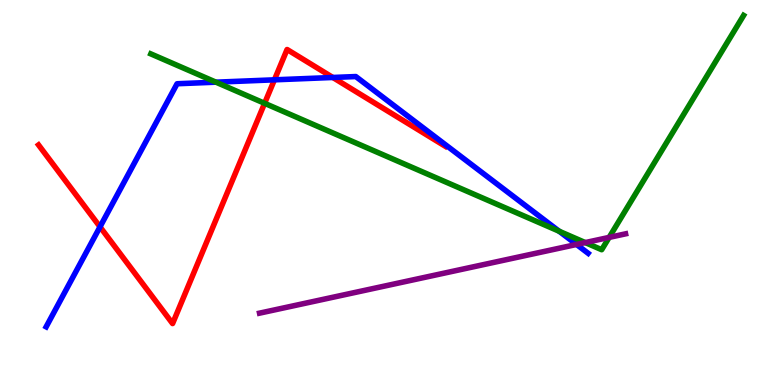[{'lines': ['blue', 'red'], 'intersections': [{'x': 1.29, 'y': 4.11}, {'x': 3.54, 'y': 7.93}, {'x': 4.29, 'y': 7.99}]}, {'lines': ['green', 'red'], 'intersections': [{'x': 3.41, 'y': 7.32}]}, {'lines': ['purple', 'red'], 'intersections': []}, {'lines': ['blue', 'green'], 'intersections': [{'x': 2.79, 'y': 7.87}, {'x': 7.21, 'y': 3.99}]}, {'lines': ['blue', 'purple'], 'intersections': [{'x': 7.44, 'y': 3.65}]}, {'lines': ['green', 'purple'], 'intersections': [{'x': 7.55, 'y': 3.7}, {'x': 7.86, 'y': 3.83}]}]